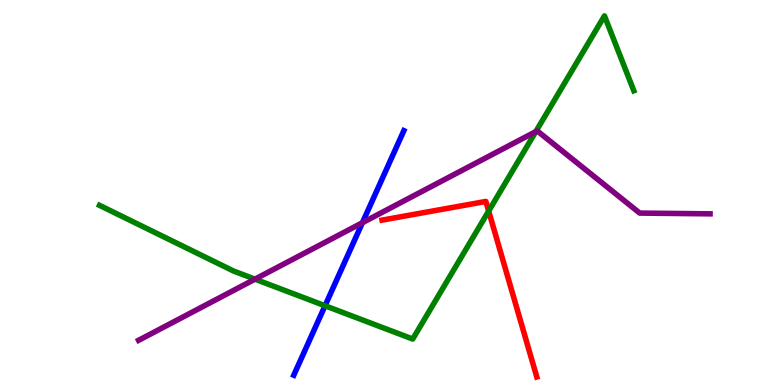[{'lines': ['blue', 'red'], 'intersections': []}, {'lines': ['green', 'red'], 'intersections': [{'x': 6.31, 'y': 4.52}]}, {'lines': ['purple', 'red'], 'intersections': []}, {'lines': ['blue', 'green'], 'intersections': [{'x': 4.19, 'y': 2.06}]}, {'lines': ['blue', 'purple'], 'intersections': [{'x': 4.68, 'y': 4.22}]}, {'lines': ['green', 'purple'], 'intersections': [{'x': 3.29, 'y': 2.75}, {'x': 6.91, 'y': 6.58}]}]